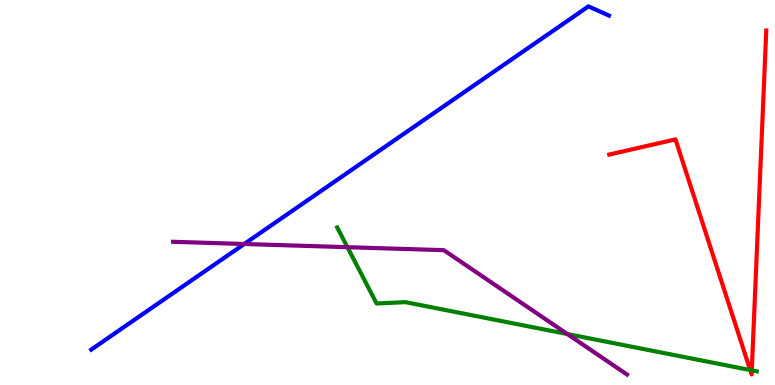[{'lines': ['blue', 'red'], 'intersections': []}, {'lines': ['green', 'red'], 'intersections': [{'x': 9.68, 'y': 0.389}, {'x': 9.7, 'y': 0.38}]}, {'lines': ['purple', 'red'], 'intersections': []}, {'lines': ['blue', 'green'], 'intersections': []}, {'lines': ['blue', 'purple'], 'intersections': [{'x': 3.15, 'y': 3.66}]}, {'lines': ['green', 'purple'], 'intersections': [{'x': 4.48, 'y': 3.58}, {'x': 7.32, 'y': 1.32}]}]